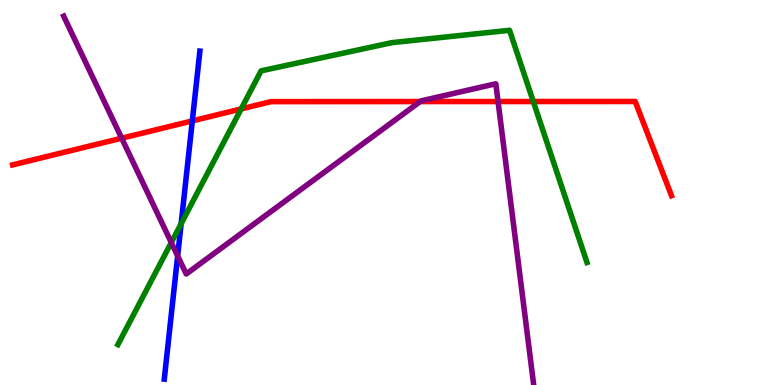[{'lines': ['blue', 'red'], 'intersections': [{'x': 2.48, 'y': 6.86}]}, {'lines': ['green', 'red'], 'intersections': [{'x': 3.11, 'y': 7.17}, {'x': 6.88, 'y': 7.36}]}, {'lines': ['purple', 'red'], 'intersections': [{'x': 1.57, 'y': 6.41}, {'x': 5.42, 'y': 7.36}, {'x': 6.43, 'y': 7.36}]}, {'lines': ['blue', 'green'], 'intersections': [{'x': 2.34, 'y': 4.19}]}, {'lines': ['blue', 'purple'], 'intersections': [{'x': 2.29, 'y': 3.35}]}, {'lines': ['green', 'purple'], 'intersections': [{'x': 2.21, 'y': 3.7}]}]